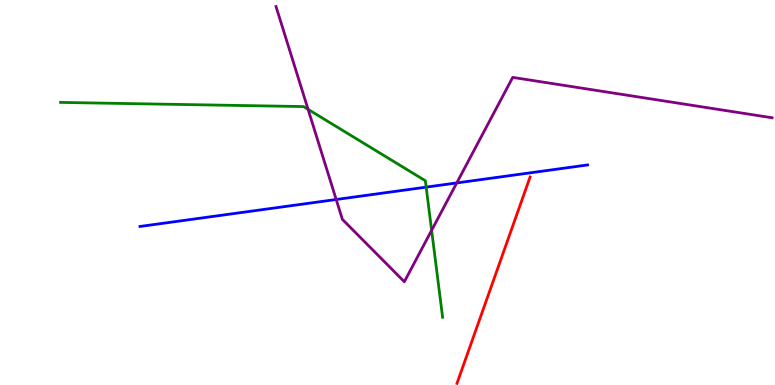[{'lines': ['blue', 'red'], 'intersections': []}, {'lines': ['green', 'red'], 'intersections': []}, {'lines': ['purple', 'red'], 'intersections': []}, {'lines': ['blue', 'green'], 'intersections': [{'x': 5.5, 'y': 5.14}]}, {'lines': ['blue', 'purple'], 'intersections': [{'x': 4.34, 'y': 4.82}, {'x': 5.89, 'y': 5.25}]}, {'lines': ['green', 'purple'], 'intersections': [{'x': 3.98, 'y': 7.16}, {'x': 5.57, 'y': 4.02}]}]